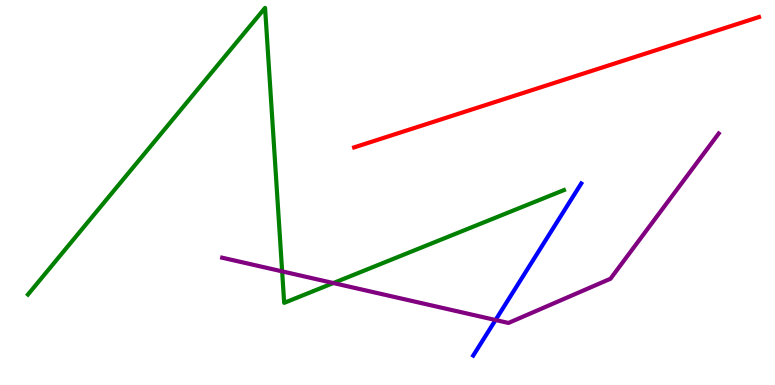[{'lines': ['blue', 'red'], 'intersections': []}, {'lines': ['green', 'red'], 'intersections': []}, {'lines': ['purple', 'red'], 'intersections': []}, {'lines': ['blue', 'green'], 'intersections': []}, {'lines': ['blue', 'purple'], 'intersections': [{'x': 6.39, 'y': 1.69}]}, {'lines': ['green', 'purple'], 'intersections': [{'x': 3.64, 'y': 2.95}, {'x': 4.3, 'y': 2.65}]}]